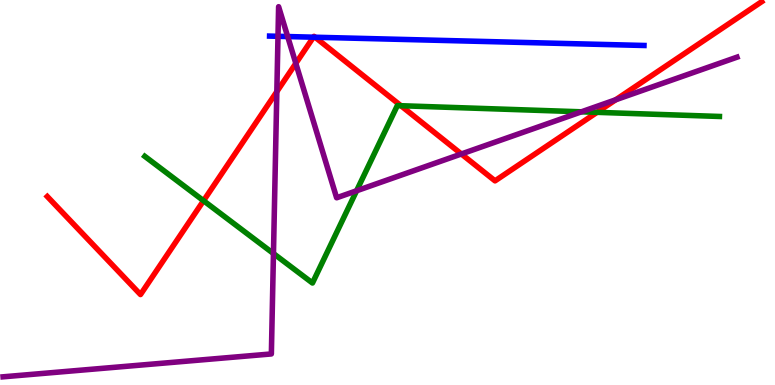[{'lines': ['blue', 'red'], 'intersections': [{'x': 4.04, 'y': 9.03}, {'x': 4.07, 'y': 9.03}]}, {'lines': ['green', 'red'], 'intersections': [{'x': 2.63, 'y': 4.79}, {'x': 5.17, 'y': 7.25}, {'x': 7.7, 'y': 7.08}]}, {'lines': ['purple', 'red'], 'intersections': [{'x': 3.57, 'y': 7.62}, {'x': 3.82, 'y': 8.35}, {'x': 5.95, 'y': 6.0}, {'x': 7.94, 'y': 7.41}]}, {'lines': ['blue', 'green'], 'intersections': []}, {'lines': ['blue', 'purple'], 'intersections': [{'x': 3.59, 'y': 9.06}, {'x': 3.71, 'y': 9.05}]}, {'lines': ['green', 'purple'], 'intersections': [{'x': 3.53, 'y': 3.41}, {'x': 4.6, 'y': 5.04}, {'x': 7.5, 'y': 7.1}]}]